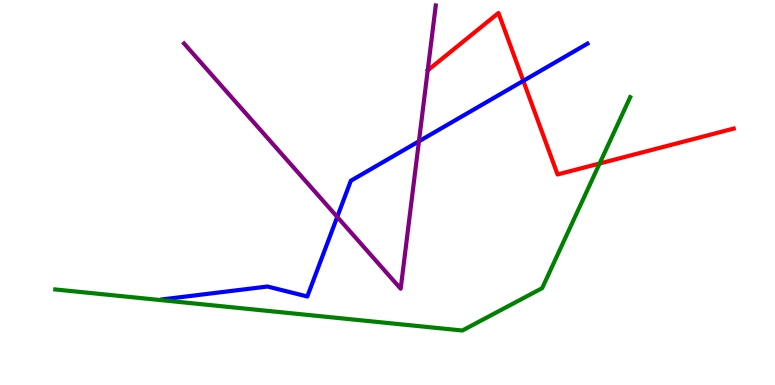[{'lines': ['blue', 'red'], 'intersections': [{'x': 6.75, 'y': 7.9}]}, {'lines': ['green', 'red'], 'intersections': [{'x': 7.74, 'y': 5.75}]}, {'lines': ['purple', 'red'], 'intersections': [{'x': 5.52, 'y': 8.17}]}, {'lines': ['blue', 'green'], 'intersections': []}, {'lines': ['blue', 'purple'], 'intersections': [{'x': 4.35, 'y': 4.37}, {'x': 5.41, 'y': 6.33}]}, {'lines': ['green', 'purple'], 'intersections': []}]